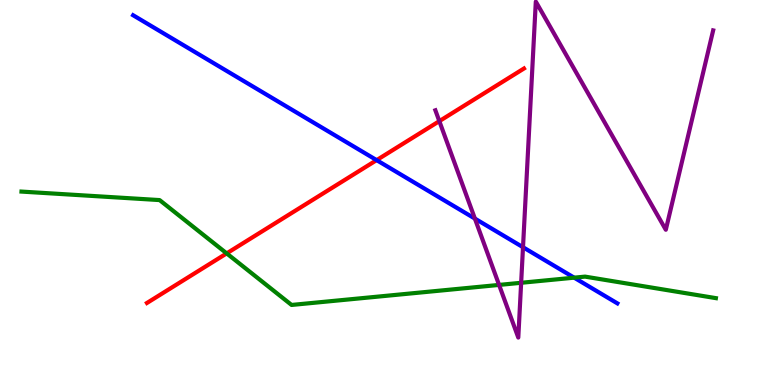[{'lines': ['blue', 'red'], 'intersections': [{'x': 4.86, 'y': 5.84}]}, {'lines': ['green', 'red'], 'intersections': [{'x': 2.92, 'y': 3.42}]}, {'lines': ['purple', 'red'], 'intersections': [{'x': 5.67, 'y': 6.85}]}, {'lines': ['blue', 'green'], 'intersections': [{'x': 7.41, 'y': 2.79}]}, {'lines': ['blue', 'purple'], 'intersections': [{'x': 6.13, 'y': 4.32}, {'x': 6.75, 'y': 3.58}]}, {'lines': ['green', 'purple'], 'intersections': [{'x': 6.44, 'y': 2.6}, {'x': 6.72, 'y': 2.65}]}]